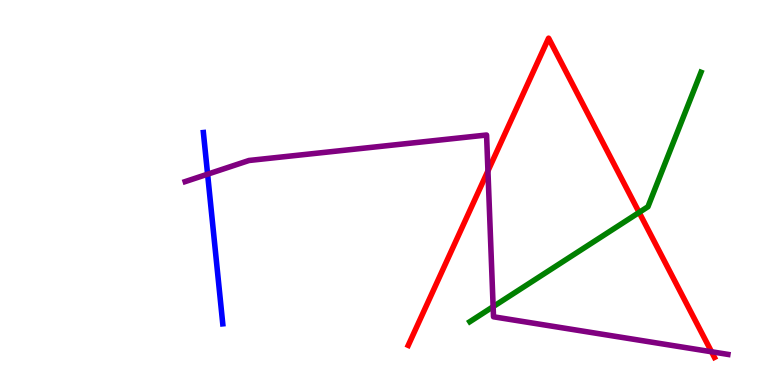[{'lines': ['blue', 'red'], 'intersections': []}, {'lines': ['green', 'red'], 'intersections': [{'x': 8.25, 'y': 4.48}]}, {'lines': ['purple', 'red'], 'intersections': [{'x': 6.3, 'y': 5.56}, {'x': 9.18, 'y': 0.863}]}, {'lines': ['blue', 'green'], 'intersections': []}, {'lines': ['blue', 'purple'], 'intersections': [{'x': 2.68, 'y': 5.48}]}, {'lines': ['green', 'purple'], 'intersections': [{'x': 6.36, 'y': 2.03}]}]